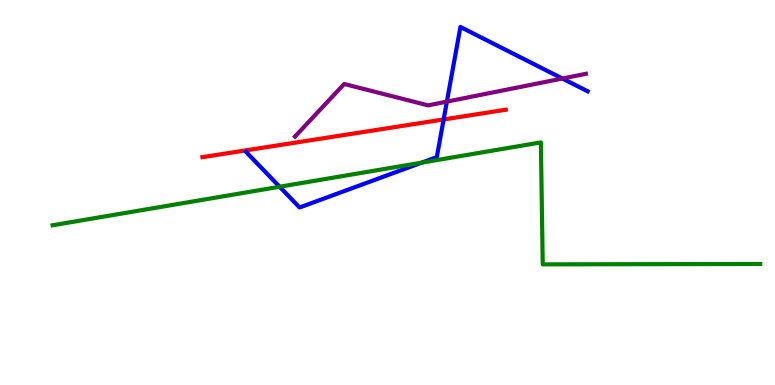[{'lines': ['blue', 'red'], 'intersections': [{'x': 5.72, 'y': 6.9}]}, {'lines': ['green', 'red'], 'intersections': []}, {'lines': ['purple', 'red'], 'intersections': []}, {'lines': ['blue', 'green'], 'intersections': [{'x': 3.61, 'y': 5.15}, {'x': 5.44, 'y': 5.78}]}, {'lines': ['blue', 'purple'], 'intersections': [{'x': 5.77, 'y': 7.36}, {'x': 7.26, 'y': 7.96}]}, {'lines': ['green', 'purple'], 'intersections': []}]